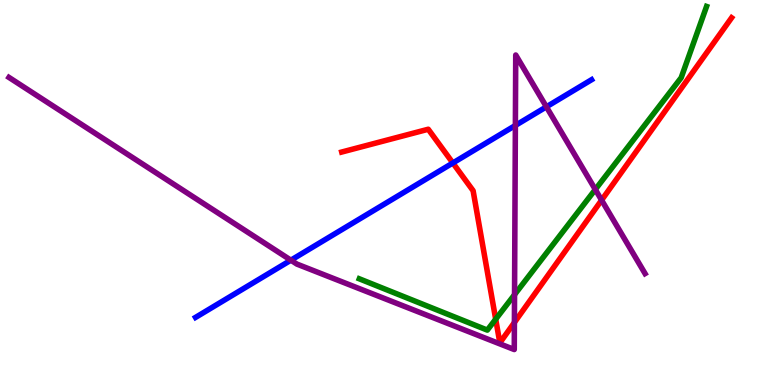[{'lines': ['blue', 'red'], 'intersections': [{'x': 5.84, 'y': 5.77}]}, {'lines': ['green', 'red'], 'intersections': [{'x': 6.4, 'y': 1.71}]}, {'lines': ['purple', 'red'], 'intersections': [{'x': 6.64, 'y': 1.62}, {'x': 7.76, 'y': 4.8}]}, {'lines': ['blue', 'green'], 'intersections': []}, {'lines': ['blue', 'purple'], 'intersections': [{'x': 3.75, 'y': 3.24}, {'x': 6.65, 'y': 6.74}, {'x': 7.05, 'y': 7.23}]}, {'lines': ['green', 'purple'], 'intersections': [{'x': 6.64, 'y': 2.35}, {'x': 7.68, 'y': 5.08}]}]